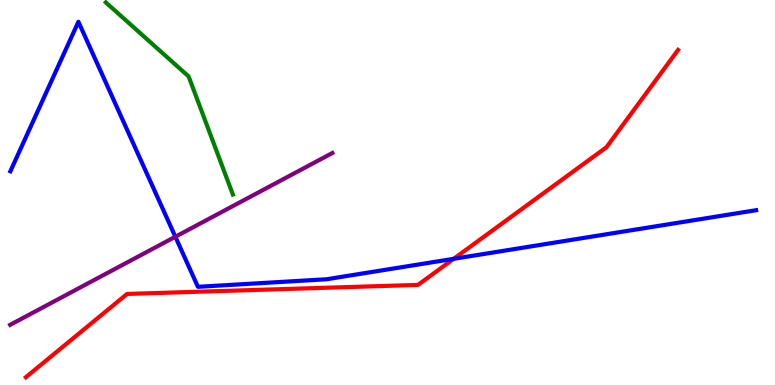[{'lines': ['blue', 'red'], 'intersections': [{'x': 5.85, 'y': 3.28}]}, {'lines': ['green', 'red'], 'intersections': []}, {'lines': ['purple', 'red'], 'intersections': []}, {'lines': ['blue', 'green'], 'intersections': []}, {'lines': ['blue', 'purple'], 'intersections': [{'x': 2.26, 'y': 3.85}]}, {'lines': ['green', 'purple'], 'intersections': []}]